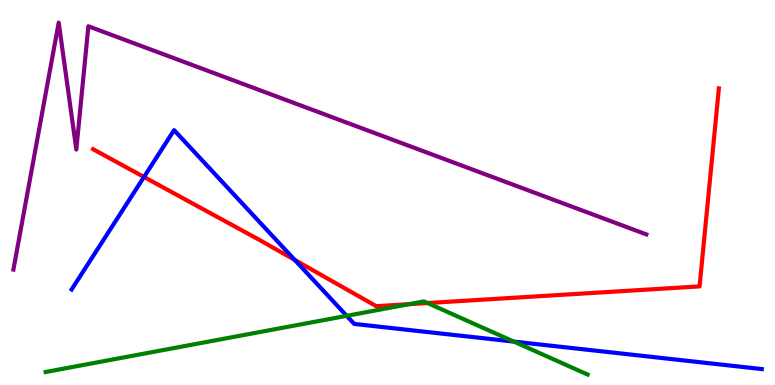[{'lines': ['blue', 'red'], 'intersections': [{'x': 1.86, 'y': 5.4}, {'x': 3.8, 'y': 3.25}]}, {'lines': ['green', 'red'], 'intersections': [{'x': 5.28, 'y': 2.1}, {'x': 5.52, 'y': 2.13}]}, {'lines': ['purple', 'red'], 'intersections': []}, {'lines': ['blue', 'green'], 'intersections': [{'x': 4.47, 'y': 1.8}, {'x': 6.63, 'y': 1.13}]}, {'lines': ['blue', 'purple'], 'intersections': []}, {'lines': ['green', 'purple'], 'intersections': []}]